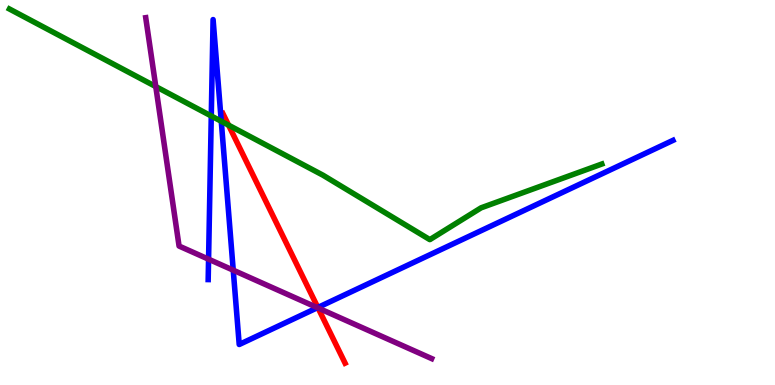[{'lines': ['blue', 'red'], 'intersections': [{'x': 4.1, 'y': 2.01}]}, {'lines': ['green', 'red'], 'intersections': [{'x': 2.95, 'y': 6.75}]}, {'lines': ['purple', 'red'], 'intersections': [{'x': 4.1, 'y': 2.0}]}, {'lines': ['blue', 'green'], 'intersections': [{'x': 2.73, 'y': 6.99}, {'x': 2.86, 'y': 6.85}]}, {'lines': ['blue', 'purple'], 'intersections': [{'x': 2.69, 'y': 3.27}, {'x': 3.01, 'y': 2.98}, {'x': 4.1, 'y': 2.01}]}, {'lines': ['green', 'purple'], 'intersections': [{'x': 2.01, 'y': 7.75}]}]